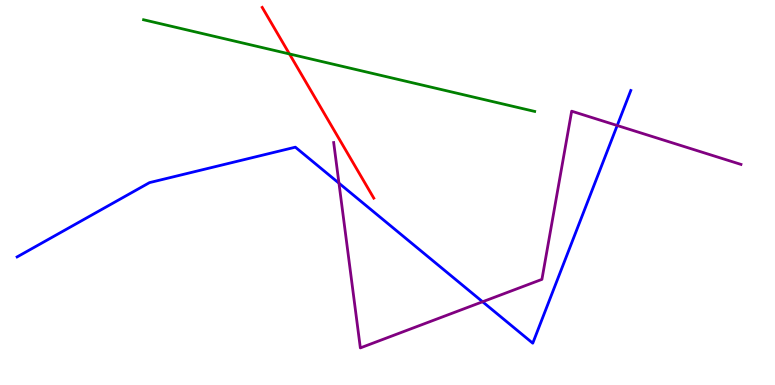[{'lines': ['blue', 'red'], 'intersections': []}, {'lines': ['green', 'red'], 'intersections': [{'x': 3.73, 'y': 8.6}]}, {'lines': ['purple', 'red'], 'intersections': []}, {'lines': ['blue', 'green'], 'intersections': []}, {'lines': ['blue', 'purple'], 'intersections': [{'x': 4.37, 'y': 5.24}, {'x': 6.23, 'y': 2.16}, {'x': 7.96, 'y': 6.74}]}, {'lines': ['green', 'purple'], 'intersections': []}]